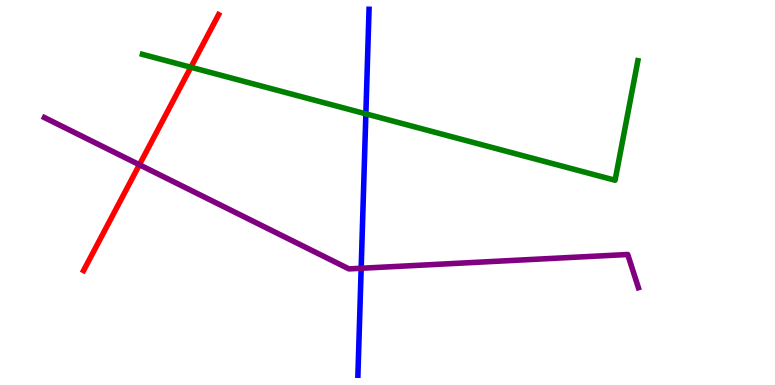[{'lines': ['blue', 'red'], 'intersections': []}, {'lines': ['green', 'red'], 'intersections': [{'x': 2.46, 'y': 8.25}]}, {'lines': ['purple', 'red'], 'intersections': [{'x': 1.8, 'y': 5.72}]}, {'lines': ['blue', 'green'], 'intersections': [{'x': 4.72, 'y': 7.04}]}, {'lines': ['blue', 'purple'], 'intersections': [{'x': 4.66, 'y': 3.03}]}, {'lines': ['green', 'purple'], 'intersections': []}]